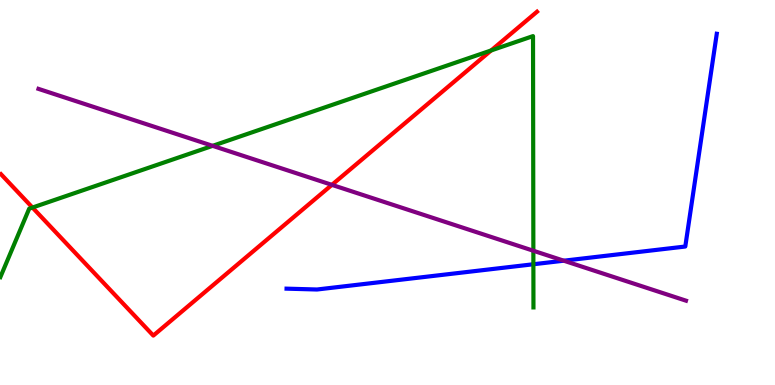[{'lines': ['blue', 'red'], 'intersections': []}, {'lines': ['green', 'red'], 'intersections': [{'x': 0.419, 'y': 4.61}, {'x': 6.34, 'y': 8.69}]}, {'lines': ['purple', 'red'], 'intersections': [{'x': 4.28, 'y': 5.2}]}, {'lines': ['blue', 'green'], 'intersections': [{'x': 6.88, 'y': 3.14}]}, {'lines': ['blue', 'purple'], 'intersections': [{'x': 7.27, 'y': 3.23}]}, {'lines': ['green', 'purple'], 'intersections': [{'x': 2.74, 'y': 6.21}, {'x': 6.88, 'y': 3.49}]}]